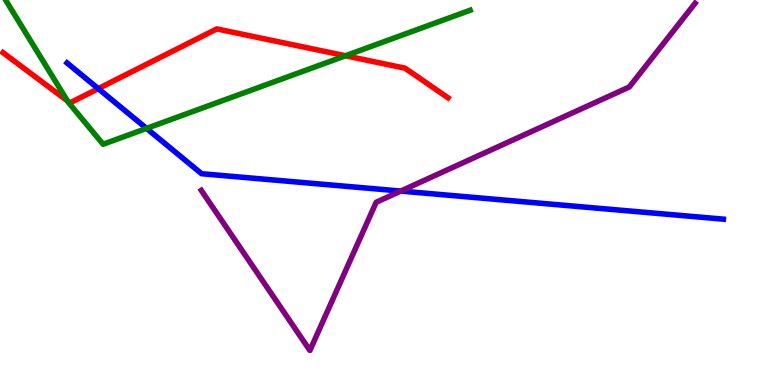[{'lines': ['blue', 'red'], 'intersections': [{'x': 1.27, 'y': 7.7}]}, {'lines': ['green', 'red'], 'intersections': [{'x': 0.87, 'y': 7.38}, {'x': 4.46, 'y': 8.55}]}, {'lines': ['purple', 'red'], 'intersections': []}, {'lines': ['blue', 'green'], 'intersections': [{'x': 1.89, 'y': 6.67}]}, {'lines': ['blue', 'purple'], 'intersections': [{'x': 5.17, 'y': 5.04}]}, {'lines': ['green', 'purple'], 'intersections': []}]